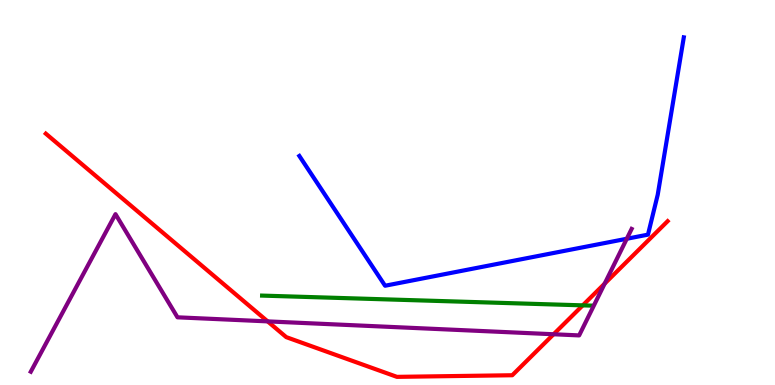[{'lines': ['blue', 'red'], 'intersections': []}, {'lines': ['green', 'red'], 'intersections': [{'x': 7.52, 'y': 2.07}]}, {'lines': ['purple', 'red'], 'intersections': [{'x': 3.45, 'y': 1.65}, {'x': 7.14, 'y': 1.32}, {'x': 7.8, 'y': 2.63}]}, {'lines': ['blue', 'green'], 'intersections': []}, {'lines': ['blue', 'purple'], 'intersections': [{'x': 8.09, 'y': 3.8}]}, {'lines': ['green', 'purple'], 'intersections': []}]